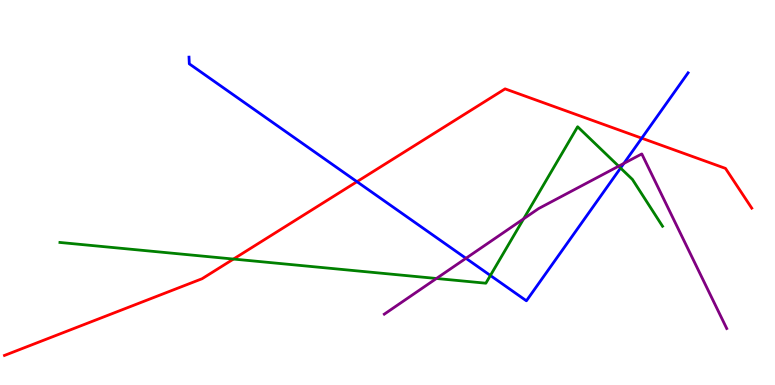[{'lines': ['blue', 'red'], 'intersections': [{'x': 4.61, 'y': 5.28}, {'x': 8.28, 'y': 6.41}]}, {'lines': ['green', 'red'], 'intersections': [{'x': 3.01, 'y': 3.27}]}, {'lines': ['purple', 'red'], 'intersections': []}, {'lines': ['blue', 'green'], 'intersections': [{'x': 6.33, 'y': 2.84}, {'x': 8.01, 'y': 5.64}]}, {'lines': ['blue', 'purple'], 'intersections': [{'x': 6.01, 'y': 3.29}, {'x': 8.05, 'y': 5.76}]}, {'lines': ['green', 'purple'], 'intersections': [{'x': 5.63, 'y': 2.77}, {'x': 6.76, 'y': 4.32}, {'x': 7.98, 'y': 5.68}]}]